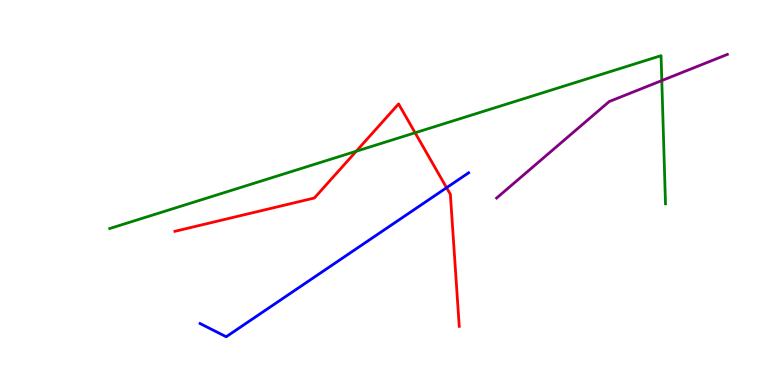[{'lines': ['blue', 'red'], 'intersections': [{'x': 5.76, 'y': 5.12}]}, {'lines': ['green', 'red'], 'intersections': [{'x': 4.6, 'y': 6.07}, {'x': 5.36, 'y': 6.55}]}, {'lines': ['purple', 'red'], 'intersections': []}, {'lines': ['blue', 'green'], 'intersections': []}, {'lines': ['blue', 'purple'], 'intersections': []}, {'lines': ['green', 'purple'], 'intersections': [{'x': 8.54, 'y': 7.91}]}]